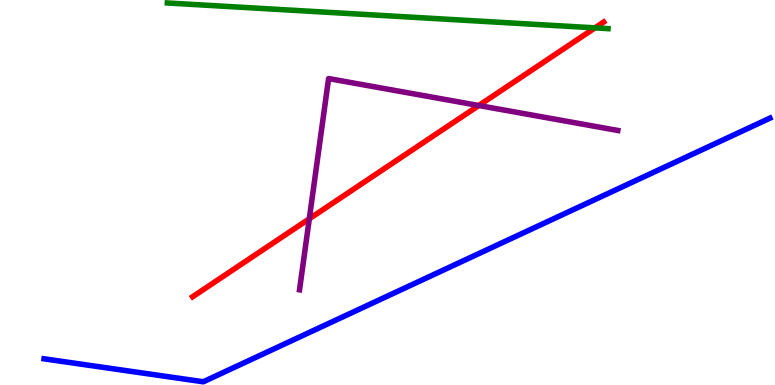[{'lines': ['blue', 'red'], 'intersections': []}, {'lines': ['green', 'red'], 'intersections': [{'x': 7.68, 'y': 9.28}]}, {'lines': ['purple', 'red'], 'intersections': [{'x': 3.99, 'y': 4.32}, {'x': 6.18, 'y': 7.26}]}, {'lines': ['blue', 'green'], 'intersections': []}, {'lines': ['blue', 'purple'], 'intersections': []}, {'lines': ['green', 'purple'], 'intersections': []}]